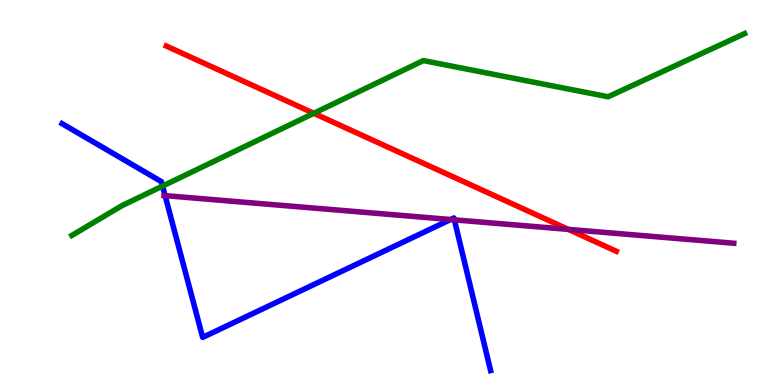[{'lines': ['blue', 'red'], 'intersections': []}, {'lines': ['green', 'red'], 'intersections': [{'x': 4.05, 'y': 7.06}]}, {'lines': ['purple', 'red'], 'intersections': [{'x': 7.33, 'y': 4.04}]}, {'lines': ['blue', 'green'], 'intersections': [{'x': 2.1, 'y': 5.17}]}, {'lines': ['blue', 'purple'], 'intersections': [{'x': 2.13, 'y': 4.92}, {'x': 5.81, 'y': 4.3}, {'x': 5.86, 'y': 4.29}]}, {'lines': ['green', 'purple'], 'intersections': []}]